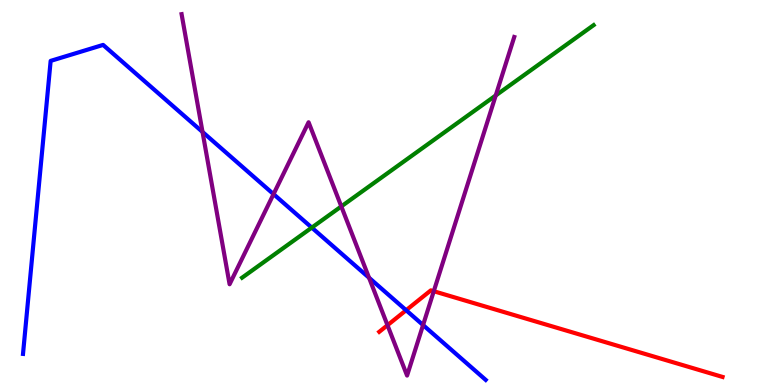[{'lines': ['blue', 'red'], 'intersections': [{'x': 5.24, 'y': 1.94}]}, {'lines': ['green', 'red'], 'intersections': []}, {'lines': ['purple', 'red'], 'intersections': [{'x': 5.0, 'y': 1.55}, {'x': 5.6, 'y': 2.44}]}, {'lines': ['blue', 'green'], 'intersections': [{'x': 4.02, 'y': 4.09}]}, {'lines': ['blue', 'purple'], 'intersections': [{'x': 2.61, 'y': 6.57}, {'x': 3.53, 'y': 4.96}, {'x': 4.76, 'y': 2.79}, {'x': 5.46, 'y': 1.56}]}, {'lines': ['green', 'purple'], 'intersections': [{'x': 4.4, 'y': 4.64}, {'x': 6.4, 'y': 7.52}]}]